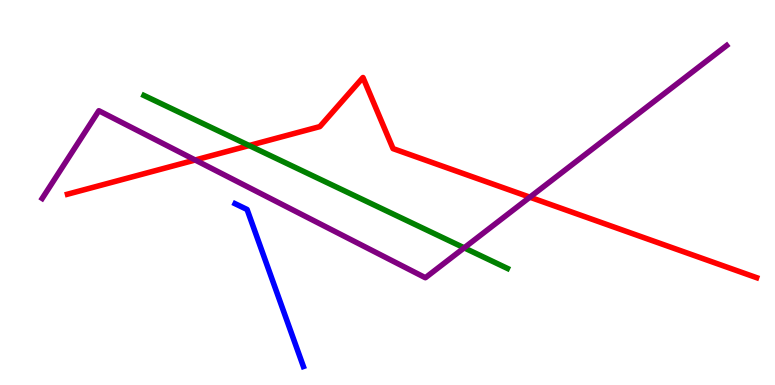[{'lines': ['blue', 'red'], 'intersections': []}, {'lines': ['green', 'red'], 'intersections': [{'x': 3.22, 'y': 6.22}]}, {'lines': ['purple', 'red'], 'intersections': [{'x': 2.52, 'y': 5.84}, {'x': 6.84, 'y': 4.88}]}, {'lines': ['blue', 'green'], 'intersections': []}, {'lines': ['blue', 'purple'], 'intersections': []}, {'lines': ['green', 'purple'], 'intersections': [{'x': 5.99, 'y': 3.56}]}]